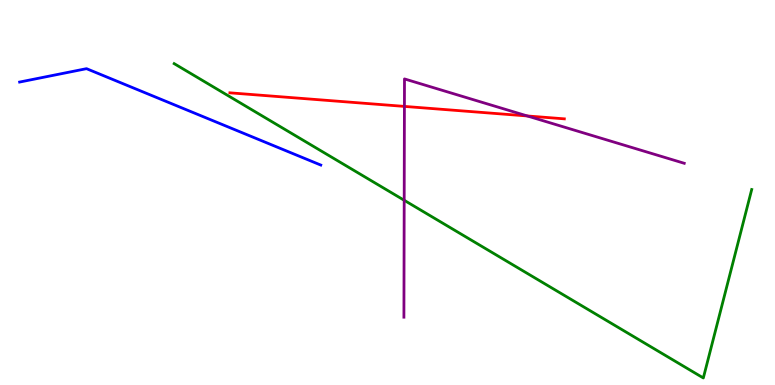[{'lines': ['blue', 'red'], 'intersections': []}, {'lines': ['green', 'red'], 'intersections': []}, {'lines': ['purple', 'red'], 'intersections': [{'x': 5.22, 'y': 7.24}, {'x': 6.8, 'y': 6.99}]}, {'lines': ['blue', 'green'], 'intersections': []}, {'lines': ['blue', 'purple'], 'intersections': []}, {'lines': ['green', 'purple'], 'intersections': [{'x': 5.22, 'y': 4.8}]}]